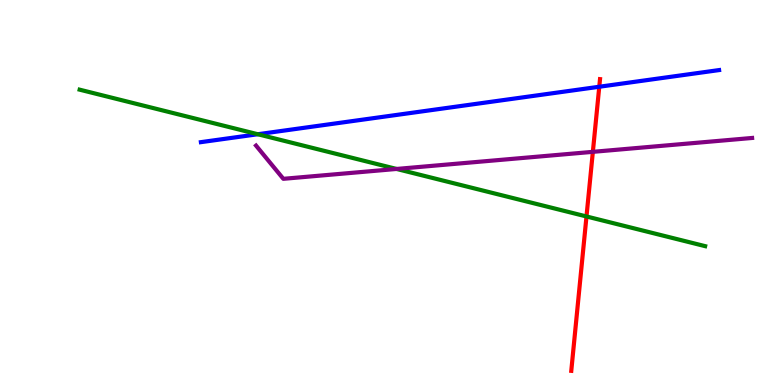[{'lines': ['blue', 'red'], 'intersections': [{'x': 7.73, 'y': 7.75}]}, {'lines': ['green', 'red'], 'intersections': [{'x': 7.57, 'y': 4.38}]}, {'lines': ['purple', 'red'], 'intersections': [{'x': 7.65, 'y': 6.06}]}, {'lines': ['blue', 'green'], 'intersections': [{'x': 3.33, 'y': 6.51}]}, {'lines': ['blue', 'purple'], 'intersections': []}, {'lines': ['green', 'purple'], 'intersections': [{'x': 5.12, 'y': 5.61}]}]